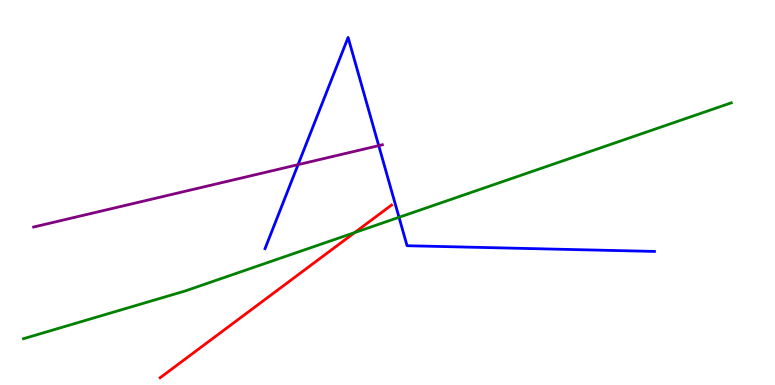[{'lines': ['blue', 'red'], 'intersections': []}, {'lines': ['green', 'red'], 'intersections': [{'x': 4.58, 'y': 3.96}]}, {'lines': ['purple', 'red'], 'intersections': []}, {'lines': ['blue', 'green'], 'intersections': [{'x': 5.15, 'y': 4.36}]}, {'lines': ['blue', 'purple'], 'intersections': [{'x': 3.85, 'y': 5.72}, {'x': 4.89, 'y': 6.22}]}, {'lines': ['green', 'purple'], 'intersections': []}]